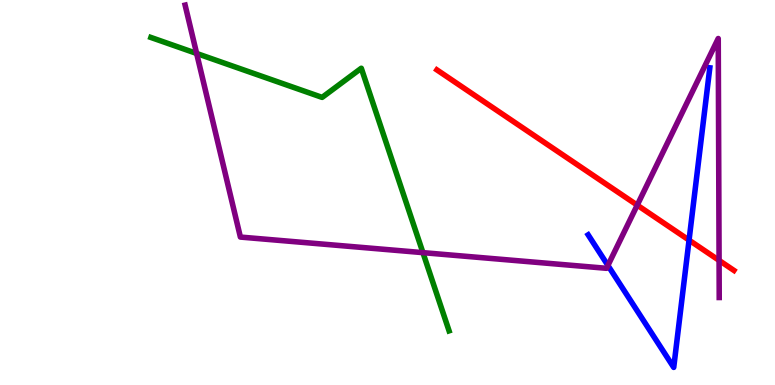[{'lines': ['blue', 'red'], 'intersections': [{'x': 8.89, 'y': 3.76}]}, {'lines': ['green', 'red'], 'intersections': []}, {'lines': ['purple', 'red'], 'intersections': [{'x': 8.22, 'y': 4.67}, {'x': 9.28, 'y': 3.24}]}, {'lines': ['blue', 'green'], 'intersections': []}, {'lines': ['blue', 'purple'], 'intersections': [{'x': 7.84, 'y': 3.11}]}, {'lines': ['green', 'purple'], 'intersections': [{'x': 2.54, 'y': 8.61}, {'x': 5.46, 'y': 3.44}]}]